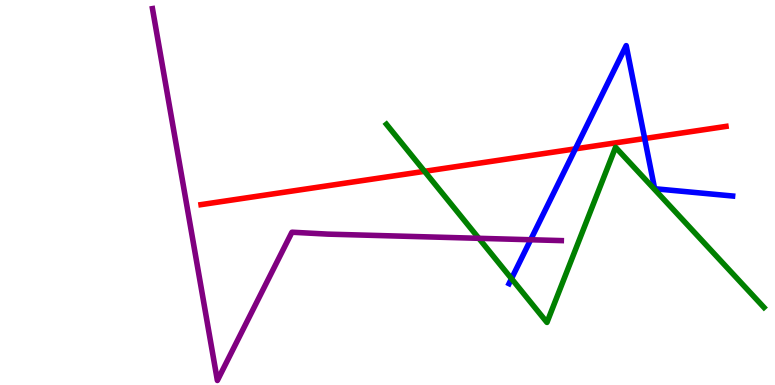[{'lines': ['blue', 'red'], 'intersections': [{'x': 7.42, 'y': 6.13}, {'x': 8.32, 'y': 6.4}]}, {'lines': ['green', 'red'], 'intersections': [{'x': 5.48, 'y': 5.55}]}, {'lines': ['purple', 'red'], 'intersections': []}, {'lines': ['blue', 'green'], 'intersections': [{'x': 6.6, 'y': 2.76}]}, {'lines': ['blue', 'purple'], 'intersections': [{'x': 6.85, 'y': 3.77}]}, {'lines': ['green', 'purple'], 'intersections': [{'x': 6.18, 'y': 3.81}]}]